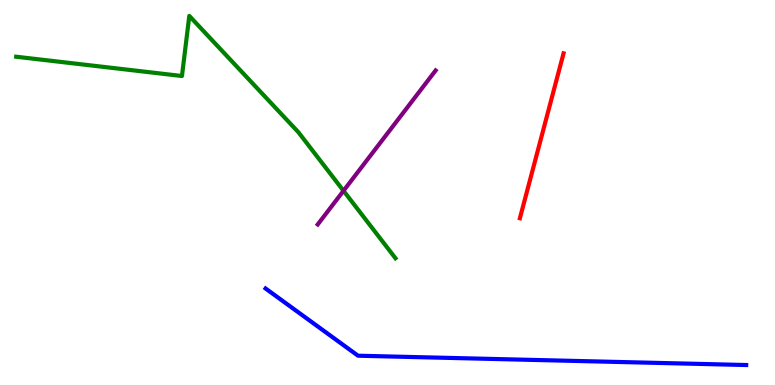[{'lines': ['blue', 'red'], 'intersections': []}, {'lines': ['green', 'red'], 'intersections': []}, {'lines': ['purple', 'red'], 'intersections': []}, {'lines': ['blue', 'green'], 'intersections': []}, {'lines': ['blue', 'purple'], 'intersections': []}, {'lines': ['green', 'purple'], 'intersections': [{'x': 4.43, 'y': 5.04}]}]